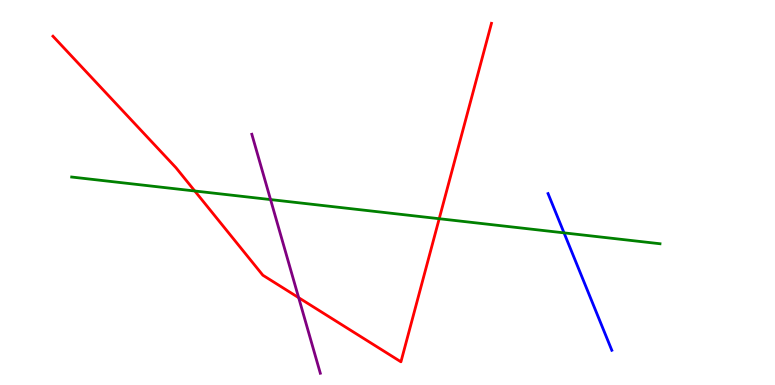[{'lines': ['blue', 'red'], 'intersections': []}, {'lines': ['green', 'red'], 'intersections': [{'x': 2.51, 'y': 5.04}, {'x': 5.67, 'y': 4.32}]}, {'lines': ['purple', 'red'], 'intersections': [{'x': 3.85, 'y': 2.27}]}, {'lines': ['blue', 'green'], 'intersections': [{'x': 7.28, 'y': 3.95}]}, {'lines': ['blue', 'purple'], 'intersections': []}, {'lines': ['green', 'purple'], 'intersections': [{'x': 3.49, 'y': 4.82}]}]